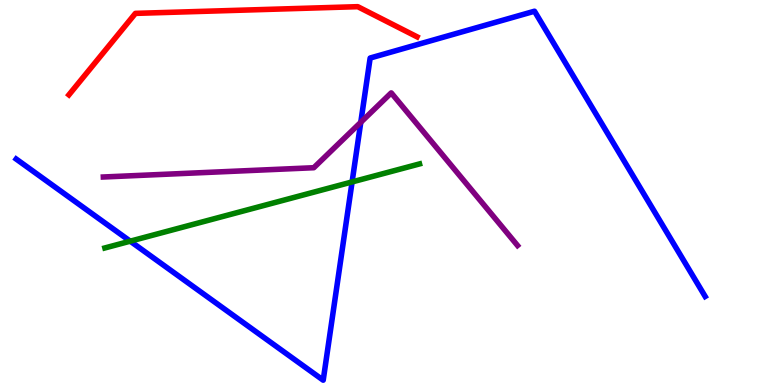[{'lines': ['blue', 'red'], 'intersections': []}, {'lines': ['green', 'red'], 'intersections': []}, {'lines': ['purple', 'red'], 'intersections': []}, {'lines': ['blue', 'green'], 'intersections': [{'x': 1.68, 'y': 3.74}, {'x': 4.54, 'y': 5.27}]}, {'lines': ['blue', 'purple'], 'intersections': [{'x': 4.66, 'y': 6.82}]}, {'lines': ['green', 'purple'], 'intersections': []}]